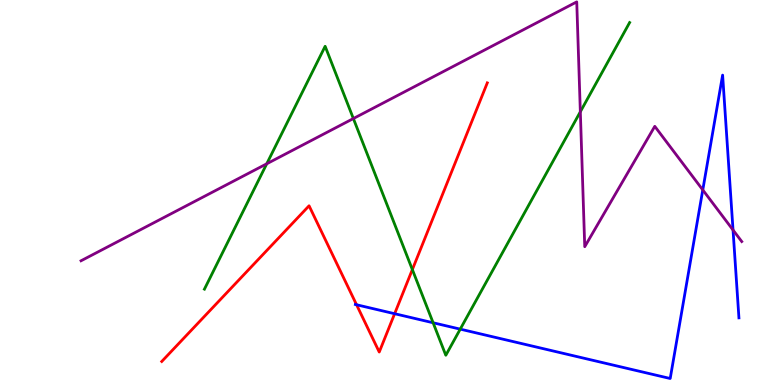[{'lines': ['blue', 'red'], 'intersections': [{'x': 4.6, 'y': 2.08}, {'x': 5.09, 'y': 1.85}]}, {'lines': ['green', 'red'], 'intersections': [{'x': 5.32, 'y': 3.0}]}, {'lines': ['purple', 'red'], 'intersections': []}, {'lines': ['blue', 'green'], 'intersections': [{'x': 5.59, 'y': 1.62}, {'x': 5.94, 'y': 1.45}]}, {'lines': ['blue', 'purple'], 'intersections': [{'x': 9.07, 'y': 5.07}, {'x': 9.46, 'y': 4.03}]}, {'lines': ['green', 'purple'], 'intersections': [{'x': 3.44, 'y': 5.75}, {'x': 4.56, 'y': 6.92}, {'x': 7.49, 'y': 7.1}]}]